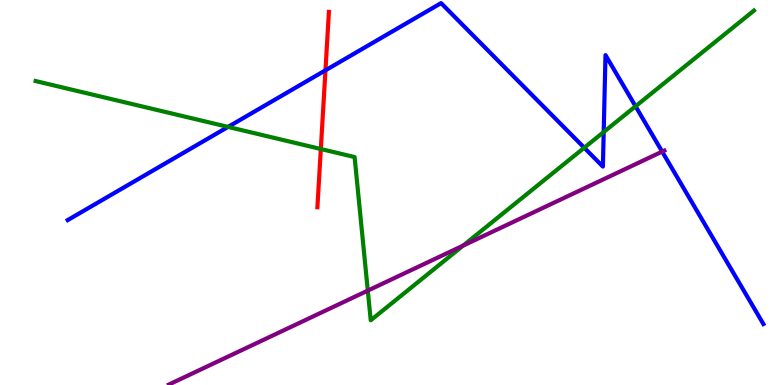[{'lines': ['blue', 'red'], 'intersections': [{'x': 4.2, 'y': 8.17}]}, {'lines': ['green', 'red'], 'intersections': [{'x': 4.14, 'y': 6.13}]}, {'lines': ['purple', 'red'], 'intersections': []}, {'lines': ['blue', 'green'], 'intersections': [{'x': 2.94, 'y': 6.7}, {'x': 7.54, 'y': 6.16}, {'x': 7.79, 'y': 6.57}, {'x': 8.2, 'y': 7.24}]}, {'lines': ['blue', 'purple'], 'intersections': [{'x': 8.54, 'y': 6.06}]}, {'lines': ['green', 'purple'], 'intersections': [{'x': 4.75, 'y': 2.45}, {'x': 5.98, 'y': 3.62}]}]